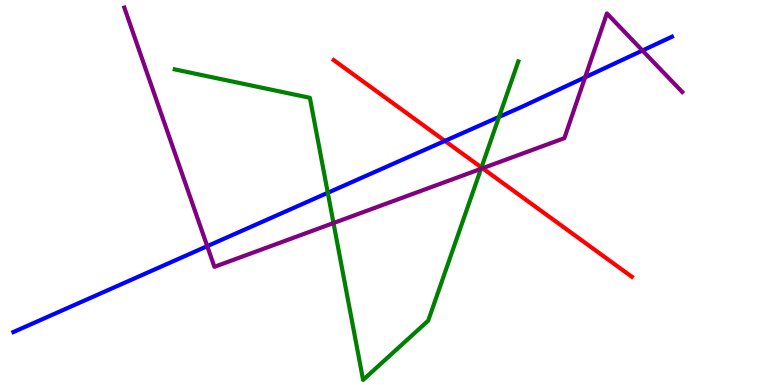[{'lines': ['blue', 'red'], 'intersections': [{'x': 5.74, 'y': 6.34}]}, {'lines': ['green', 'red'], 'intersections': [{'x': 6.21, 'y': 5.65}]}, {'lines': ['purple', 'red'], 'intersections': [{'x': 6.23, 'y': 5.63}]}, {'lines': ['blue', 'green'], 'intersections': [{'x': 4.23, 'y': 4.99}, {'x': 6.44, 'y': 6.96}]}, {'lines': ['blue', 'purple'], 'intersections': [{'x': 2.67, 'y': 3.61}, {'x': 7.55, 'y': 7.99}, {'x': 8.29, 'y': 8.69}]}, {'lines': ['green', 'purple'], 'intersections': [{'x': 4.3, 'y': 4.21}, {'x': 6.21, 'y': 5.62}]}]